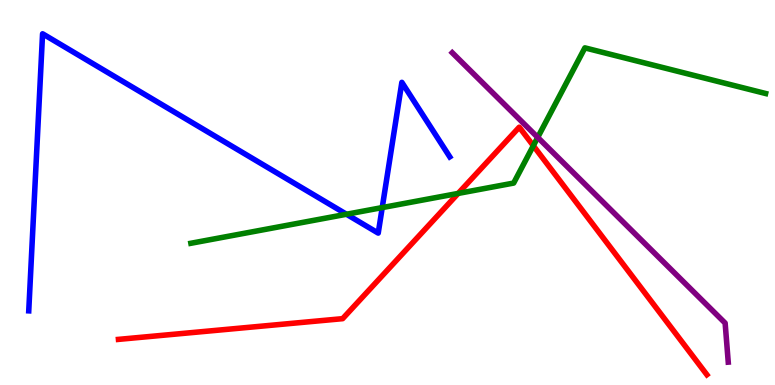[{'lines': ['blue', 'red'], 'intersections': []}, {'lines': ['green', 'red'], 'intersections': [{'x': 5.91, 'y': 4.98}, {'x': 6.88, 'y': 6.21}]}, {'lines': ['purple', 'red'], 'intersections': []}, {'lines': ['blue', 'green'], 'intersections': [{'x': 4.47, 'y': 4.44}, {'x': 4.93, 'y': 4.61}]}, {'lines': ['blue', 'purple'], 'intersections': []}, {'lines': ['green', 'purple'], 'intersections': [{'x': 6.94, 'y': 6.43}]}]